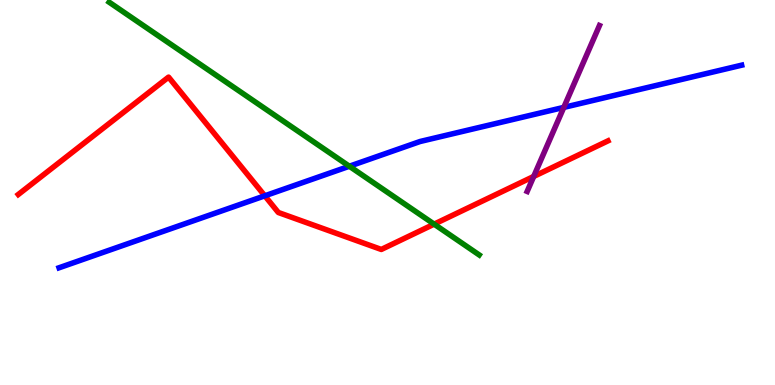[{'lines': ['blue', 'red'], 'intersections': [{'x': 3.42, 'y': 4.91}]}, {'lines': ['green', 'red'], 'intersections': [{'x': 5.6, 'y': 4.18}]}, {'lines': ['purple', 'red'], 'intersections': [{'x': 6.89, 'y': 5.42}]}, {'lines': ['blue', 'green'], 'intersections': [{'x': 4.51, 'y': 5.68}]}, {'lines': ['blue', 'purple'], 'intersections': [{'x': 7.27, 'y': 7.21}]}, {'lines': ['green', 'purple'], 'intersections': []}]